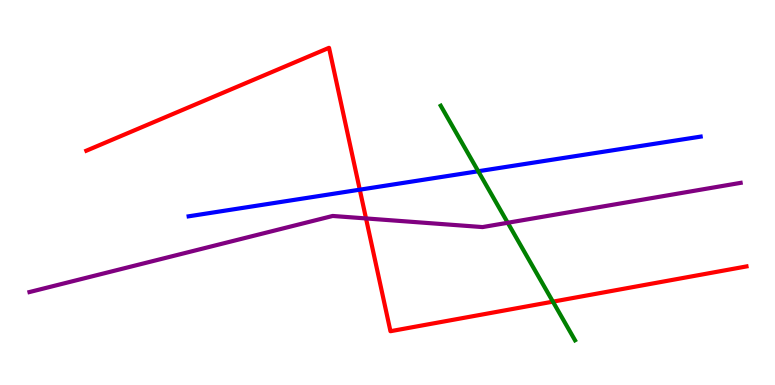[{'lines': ['blue', 'red'], 'intersections': [{'x': 4.64, 'y': 5.07}]}, {'lines': ['green', 'red'], 'intersections': [{'x': 7.13, 'y': 2.16}]}, {'lines': ['purple', 'red'], 'intersections': [{'x': 4.72, 'y': 4.33}]}, {'lines': ['blue', 'green'], 'intersections': [{'x': 6.17, 'y': 5.55}]}, {'lines': ['blue', 'purple'], 'intersections': []}, {'lines': ['green', 'purple'], 'intersections': [{'x': 6.55, 'y': 4.21}]}]